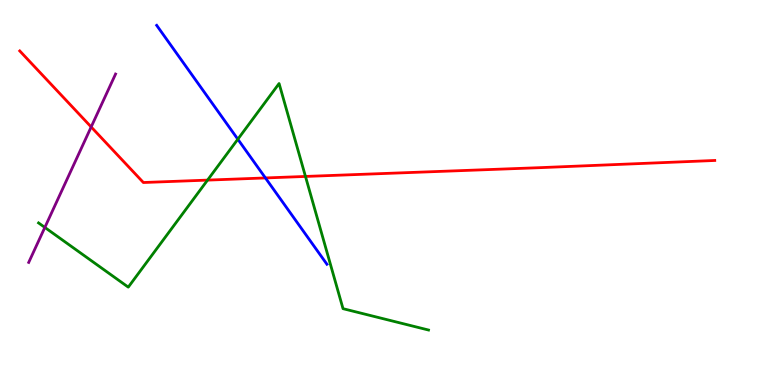[{'lines': ['blue', 'red'], 'intersections': [{'x': 3.42, 'y': 5.38}]}, {'lines': ['green', 'red'], 'intersections': [{'x': 2.68, 'y': 5.32}, {'x': 3.94, 'y': 5.42}]}, {'lines': ['purple', 'red'], 'intersections': [{'x': 1.18, 'y': 6.7}]}, {'lines': ['blue', 'green'], 'intersections': [{'x': 3.07, 'y': 6.38}]}, {'lines': ['blue', 'purple'], 'intersections': []}, {'lines': ['green', 'purple'], 'intersections': [{'x': 0.579, 'y': 4.09}]}]